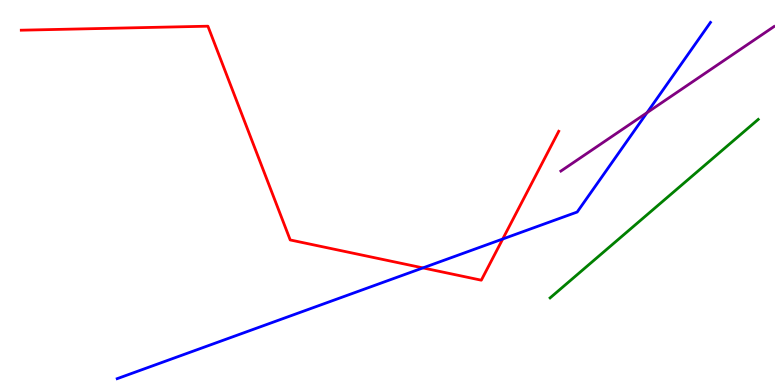[{'lines': ['blue', 'red'], 'intersections': [{'x': 5.46, 'y': 3.04}, {'x': 6.49, 'y': 3.79}]}, {'lines': ['green', 'red'], 'intersections': []}, {'lines': ['purple', 'red'], 'intersections': []}, {'lines': ['blue', 'green'], 'intersections': []}, {'lines': ['blue', 'purple'], 'intersections': [{'x': 8.35, 'y': 7.07}]}, {'lines': ['green', 'purple'], 'intersections': []}]